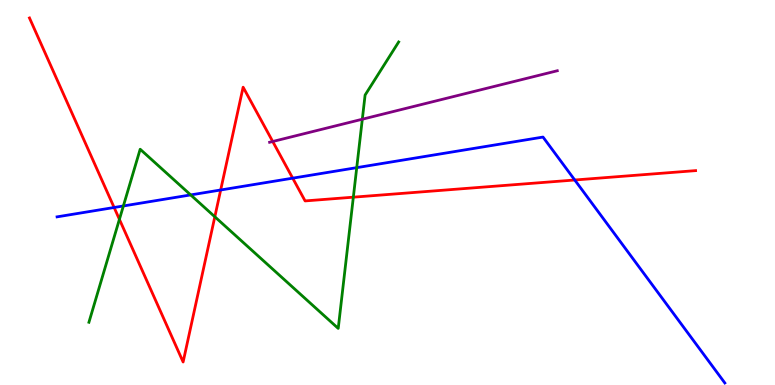[{'lines': ['blue', 'red'], 'intersections': [{'x': 1.47, 'y': 4.61}, {'x': 2.85, 'y': 5.07}, {'x': 3.78, 'y': 5.37}, {'x': 7.42, 'y': 5.32}]}, {'lines': ['green', 'red'], 'intersections': [{'x': 1.54, 'y': 4.3}, {'x': 2.77, 'y': 4.37}, {'x': 4.56, 'y': 4.88}]}, {'lines': ['purple', 'red'], 'intersections': [{'x': 3.52, 'y': 6.32}]}, {'lines': ['blue', 'green'], 'intersections': [{'x': 1.59, 'y': 4.65}, {'x': 2.46, 'y': 4.94}, {'x': 4.6, 'y': 5.65}]}, {'lines': ['blue', 'purple'], 'intersections': []}, {'lines': ['green', 'purple'], 'intersections': [{'x': 4.68, 'y': 6.9}]}]